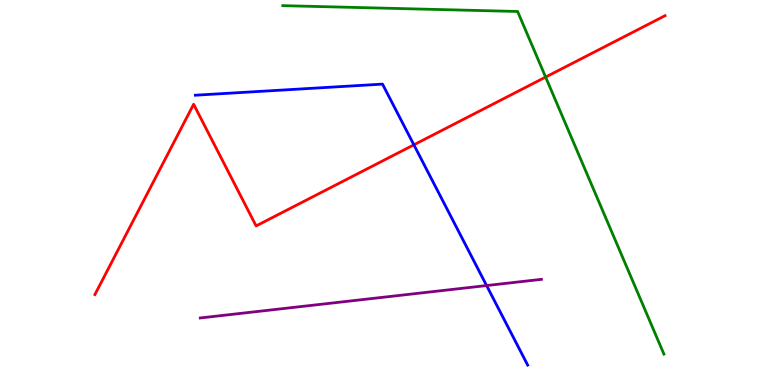[{'lines': ['blue', 'red'], 'intersections': [{'x': 5.34, 'y': 6.24}]}, {'lines': ['green', 'red'], 'intersections': [{'x': 7.04, 'y': 8.0}]}, {'lines': ['purple', 'red'], 'intersections': []}, {'lines': ['blue', 'green'], 'intersections': []}, {'lines': ['blue', 'purple'], 'intersections': [{'x': 6.28, 'y': 2.58}]}, {'lines': ['green', 'purple'], 'intersections': []}]